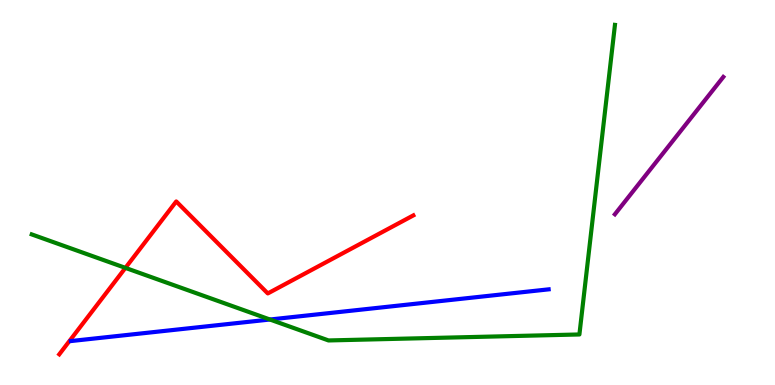[{'lines': ['blue', 'red'], 'intersections': []}, {'lines': ['green', 'red'], 'intersections': [{'x': 1.62, 'y': 3.04}]}, {'lines': ['purple', 'red'], 'intersections': []}, {'lines': ['blue', 'green'], 'intersections': [{'x': 3.48, 'y': 1.7}]}, {'lines': ['blue', 'purple'], 'intersections': []}, {'lines': ['green', 'purple'], 'intersections': []}]